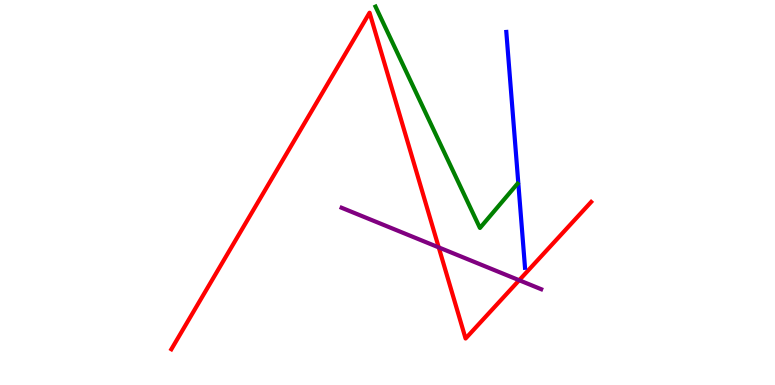[{'lines': ['blue', 'red'], 'intersections': []}, {'lines': ['green', 'red'], 'intersections': []}, {'lines': ['purple', 'red'], 'intersections': [{'x': 5.66, 'y': 3.57}, {'x': 6.7, 'y': 2.72}]}, {'lines': ['blue', 'green'], 'intersections': []}, {'lines': ['blue', 'purple'], 'intersections': []}, {'lines': ['green', 'purple'], 'intersections': []}]